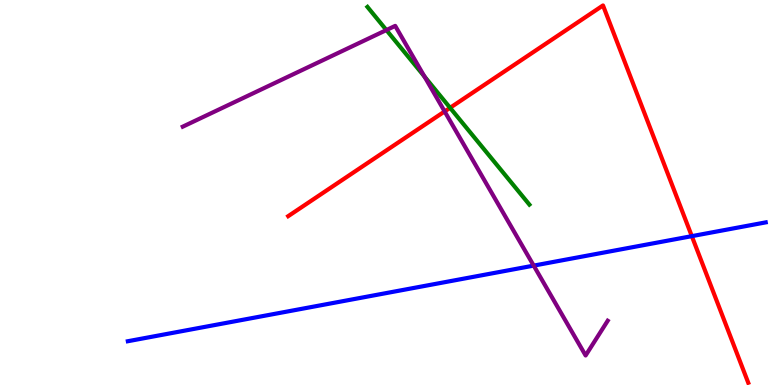[{'lines': ['blue', 'red'], 'intersections': [{'x': 8.93, 'y': 3.87}]}, {'lines': ['green', 'red'], 'intersections': [{'x': 5.81, 'y': 7.2}]}, {'lines': ['purple', 'red'], 'intersections': [{'x': 5.74, 'y': 7.11}]}, {'lines': ['blue', 'green'], 'intersections': []}, {'lines': ['blue', 'purple'], 'intersections': [{'x': 6.89, 'y': 3.1}]}, {'lines': ['green', 'purple'], 'intersections': [{'x': 4.99, 'y': 9.22}, {'x': 5.48, 'y': 8.01}]}]